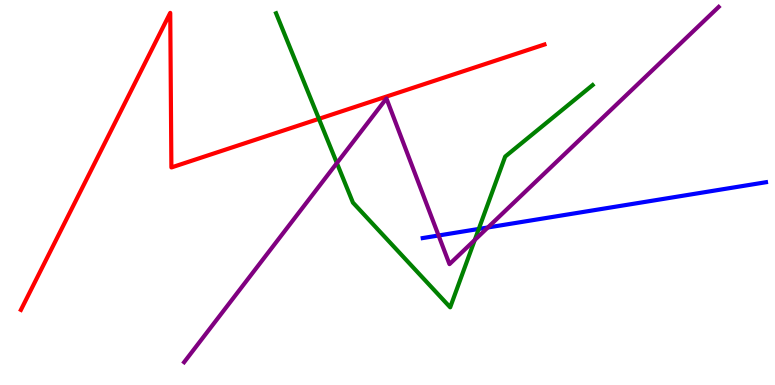[{'lines': ['blue', 'red'], 'intersections': []}, {'lines': ['green', 'red'], 'intersections': [{'x': 4.12, 'y': 6.91}]}, {'lines': ['purple', 'red'], 'intersections': []}, {'lines': ['blue', 'green'], 'intersections': [{'x': 6.18, 'y': 4.05}]}, {'lines': ['blue', 'purple'], 'intersections': [{'x': 5.66, 'y': 3.88}, {'x': 6.29, 'y': 4.09}]}, {'lines': ['green', 'purple'], 'intersections': [{'x': 4.35, 'y': 5.76}, {'x': 6.13, 'y': 3.77}]}]